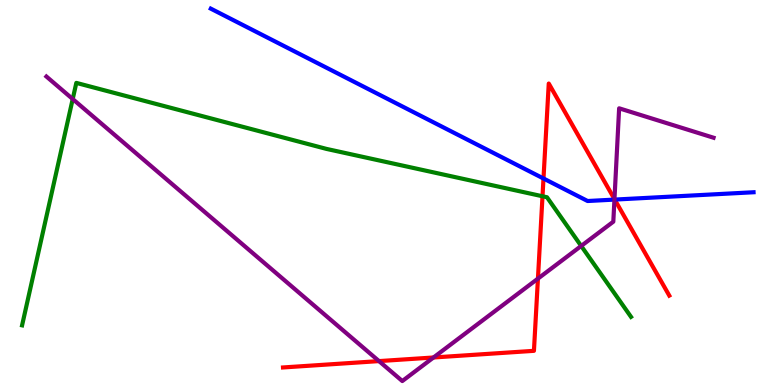[{'lines': ['blue', 'red'], 'intersections': [{'x': 7.01, 'y': 5.36}, {'x': 7.93, 'y': 4.82}]}, {'lines': ['green', 'red'], 'intersections': [{'x': 7.0, 'y': 4.9}]}, {'lines': ['purple', 'red'], 'intersections': [{'x': 4.89, 'y': 0.621}, {'x': 5.59, 'y': 0.715}, {'x': 6.94, 'y': 2.76}, {'x': 7.93, 'y': 4.83}]}, {'lines': ['blue', 'green'], 'intersections': []}, {'lines': ['blue', 'purple'], 'intersections': [{'x': 7.93, 'y': 4.82}]}, {'lines': ['green', 'purple'], 'intersections': [{'x': 0.938, 'y': 7.43}, {'x': 7.5, 'y': 3.61}]}]